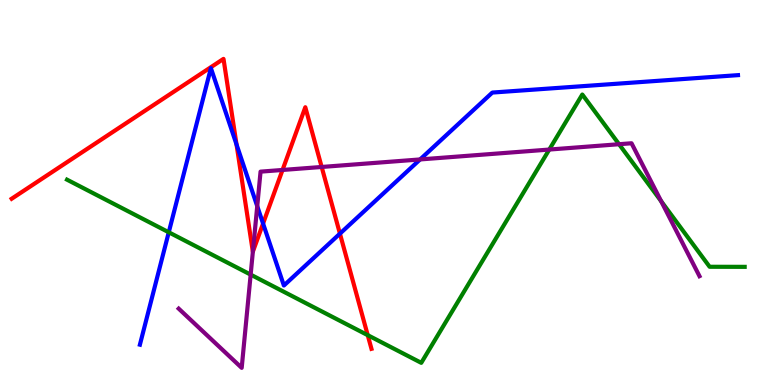[{'lines': ['blue', 'red'], 'intersections': [{'x': 3.05, 'y': 6.25}, {'x': 3.39, 'y': 4.19}, {'x': 4.39, 'y': 3.93}]}, {'lines': ['green', 'red'], 'intersections': [{'x': 4.74, 'y': 1.29}]}, {'lines': ['purple', 'red'], 'intersections': [{'x': 3.26, 'y': 3.46}, {'x': 3.65, 'y': 5.59}, {'x': 4.15, 'y': 5.66}]}, {'lines': ['blue', 'green'], 'intersections': [{'x': 2.18, 'y': 3.97}]}, {'lines': ['blue', 'purple'], 'intersections': [{'x': 3.32, 'y': 4.65}, {'x': 5.42, 'y': 5.86}]}, {'lines': ['green', 'purple'], 'intersections': [{'x': 3.23, 'y': 2.87}, {'x': 7.09, 'y': 6.12}, {'x': 7.99, 'y': 6.25}, {'x': 8.53, 'y': 4.77}]}]